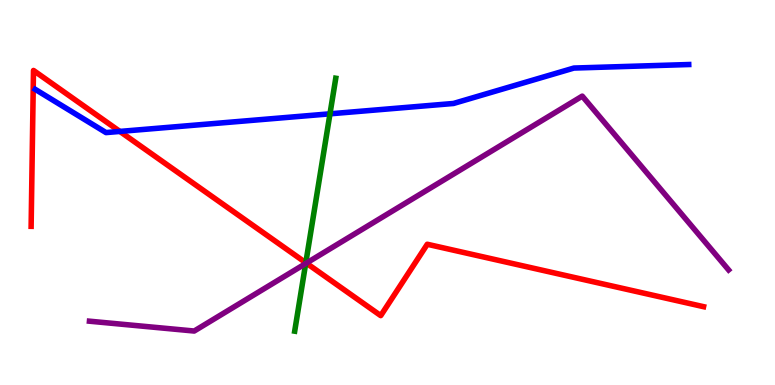[{'lines': ['blue', 'red'], 'intersections': [{'x': 1.55, 'y': 6.59}]}, {'lines': ['green', 'red'], 'intersections': [{'x': 3.95, 'y': 3.18}]}, {'lines': ['purple', 'red'], 'intersections': [{'x': 3.95, 'y': 3.17}]}, {'lines': ['blue', 'green'], 'intersections': [{'x': 4.26, 'y': 7.04}]}, {'lines': ['blue', 'purple'], 'intersections': []}, {'lines': ['green', 'purple'], 'intersections': [{'x': 3.94, 'y': 3.15}]}]